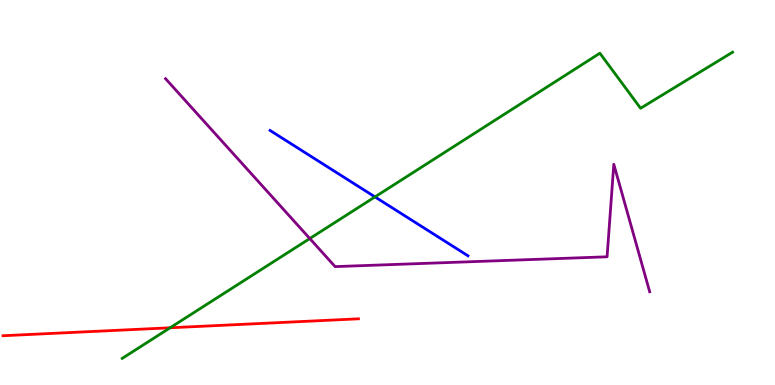[{'lines': ['blue', 'red'], 'intersections': []}, {'lines': ['green', 'red'], 'intersections': [{'x': 2.2, 'y': 1.49}]}, {'lines': ['purple', 'red'], 'intersections': []}, {'lines': ['blue', 'green'], 'intersections': [{'x': 4.84, 'y': 4.89}]}, {'lines': ['blue', 'purple'], 'intersections': []}, {'lines': ['green', 'purple'], 'intersections': [{'x': 4.0, 'y': 3.8}]}]